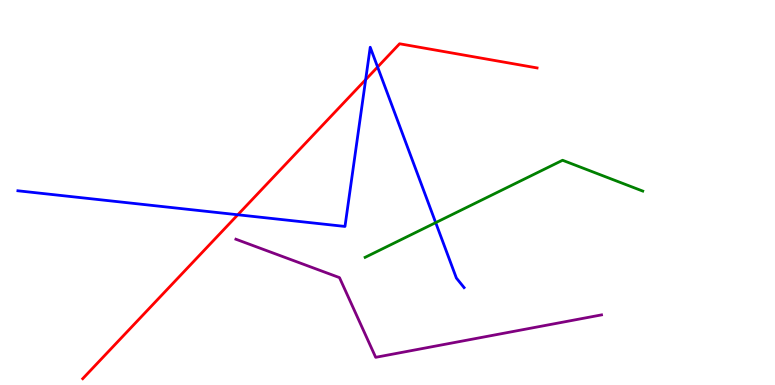[{'lines': ['blue', 'red'], 'intersections': [{'x': 3.07, 'y': 4.42}, {'x': 4.72, 'y': 7.93}, {'x': 4.87, 'y': 8.26}]}, {'lines': ['green', 'red'], 'intersections': []}, {'lines': ['purple', 'red'], 'intersections': []}, {'lines': ['blue', 'green'], 'intersections': [{'x': 5.62, 'y': 4.22}]}, {'lines': ['blue', 'purple'], 'intersections': []}, {'lines': ['green', 'purple'], 'intersections': []}]